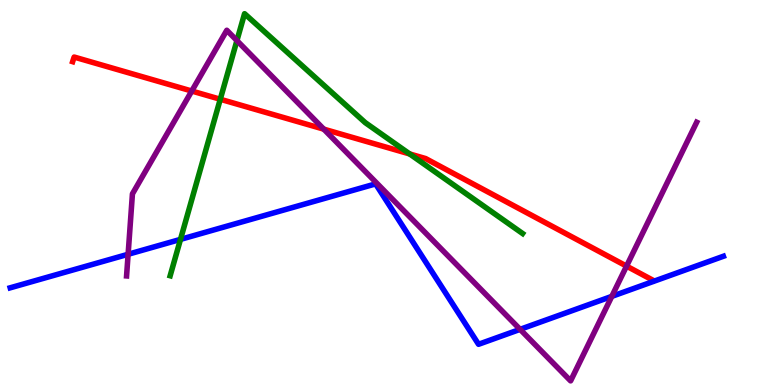[{'lines': ['blue', 'red'], 'intersections': []}, {'lines': ['green', 'red'], 'intersections': [{'x': 2.84, 'y': 7.42}, {'x': 5.29, 'y': 6.0}]}, {'lines': ['purple', 'red'], 'intersections': [{'x': 2.47, 'y': 7.64}, {'x': 4.18, 'y': 6.65}, {'x': 8.08, 'y': 3.09}]}, {'lines': ['blue', 'green'], 'intersections': [{'x': 2.33, 'y': 3.78}]}, {'lines': ['blue', 'purple'], 'intersections': [{'x': 1.65, 'y': 3.4}, {'x': 6.71, 'y': 1.45}, {'x': 7.89, 'y': 2.3}]}, {'lines': ['green', 'purple'], 'intersections': [{'x': 3.06, 'y': 8.95}]}]